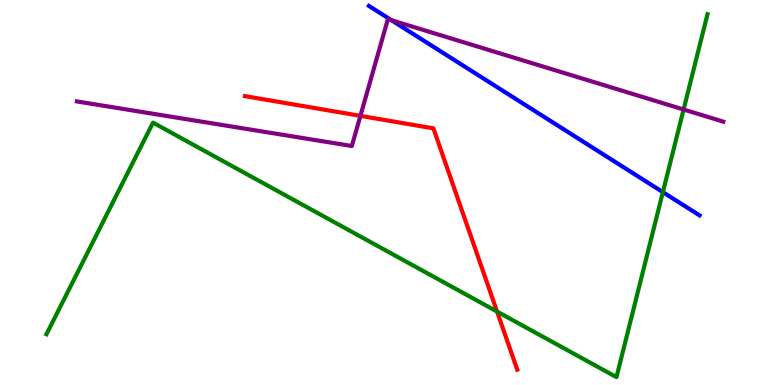[{'lines': ['blue', 'red'], 'intersections': []}, {'lines': ['green', 'red'], 'intersections': [{'x': 6.41, 'y': 1.91}]}, {'lines': ['purple', 'red'], 'intersections': [{'x': 4.65, 'y': 6.99}]}, {'lines': ['blue', 'green'], 'intersections': [{'x': 8.55, 'y': 5.01}]}, {'lines': ['blue', 'purple'], 'intersections': [{'x': 5.05, 'y': 9.47}]}, {'lines': ['green', 'purple'], 'intersections': [{'x': 8.82, 'y': 7.16}]}]